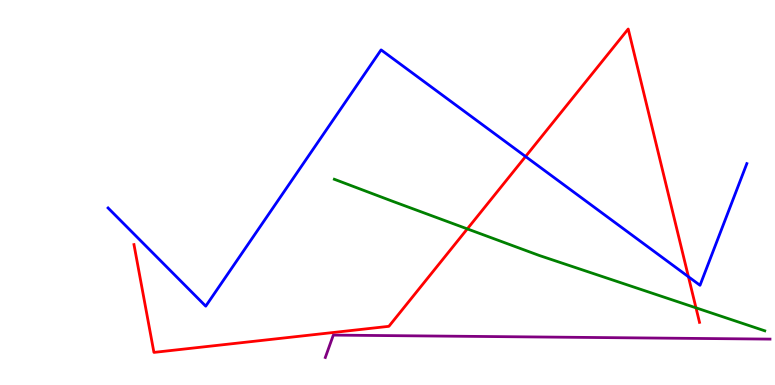[{'lines': ['blue', 'red'], 'intersections': [{'x': 6.78, 'y': 5.93}, {'x': 8.88, 'y': 2.81}]}, {'lines': ['green', 'red'], 'intersections': [{'x': 6.03, 'y': 4.05}, {'x': 8.98, 'y': 2.0}]}, {'lines': ['purple', 'red'], 'intersections': []}, {'lines': ['blue', 'green'], 'intersections': []}, {'lines': ['blue', 'purple'], 'intersections': []}, {'lines': ['green', 'purple'], 'intersections': []}]